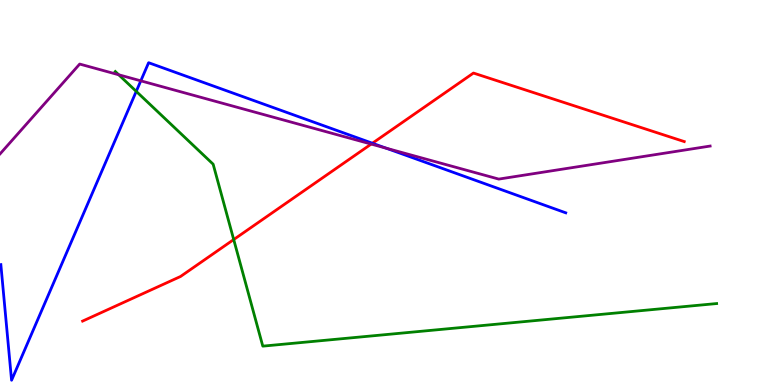[{'lines': ['blue', 'red'], 'intersections': [{'x': 4.81, 'y': 6.28}]}, {'lines': ['green', 'red'], 'intersections': [{'x': 3.02, 'y': 3.78}]}, {'lines': ['purple', 'red'], 'intersections': [{'x': 4.79, 'y': 6.26}]}, {'lines': ['blue', 'green'], 'intersections': [{'x': 1.76, 'y': 7.63}]}, {'lines': ['blue', 'purple'], 'intersections': [{'x': 1.82, 'y': 7.9}, {'x': 4.98, 'y': 6.15}]}, {'lines': ['green', 'purple'], 'intersections': [{'x': 1.53, 'y': 8.06}]}]